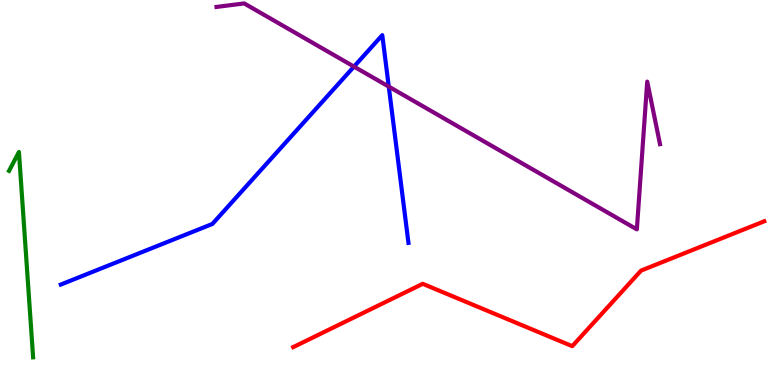[{'lines': ['blue', 'red'], 'intersections': []}, {'lines': ['green', 'red'], 'intersections': []}, {'lines': ['purple', 'red'], 'intersections': []}, {'lines': ['blue', 'green'], 'intersections': []}, {'lines': ['blue', 'purple'], 'intersections': [{'x': 4.57, 'y': 8.27}, {'x': 5.02, 'y': 7.75}]}, {'lines': ['green', 'purple'], 'intersections': []}]